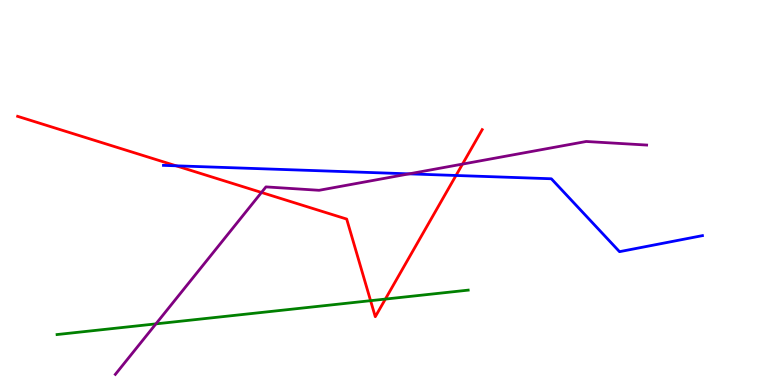[{'lines': ['blue', 'red'], 'intersections': [{'x': 2.27, 'y': 5.69}, {'x': 5.88, 'y': 5.44}]}, {'lines': ['green', 'red'], 'intersections': [{'x': 4.78, 'y': 2.19}, {'x': 4.97, 'y': 2.23}]}, {'lines': ['purple', 'red'], 'intersections': [{'x': 3.37, 'y': 5.0}, {'x': 5.97, 'y': 5.74}]}, {'lines': ['blue', 'green'], 'intersections': []}, {'lines': ['blue', 'purple'], 'intersections': [{'x': 5.28, 'y': 5.48}]}, {'lines': ['green', 'purple'], 'intersections': [{'x': 2.01, 'y': 1.59}]}]